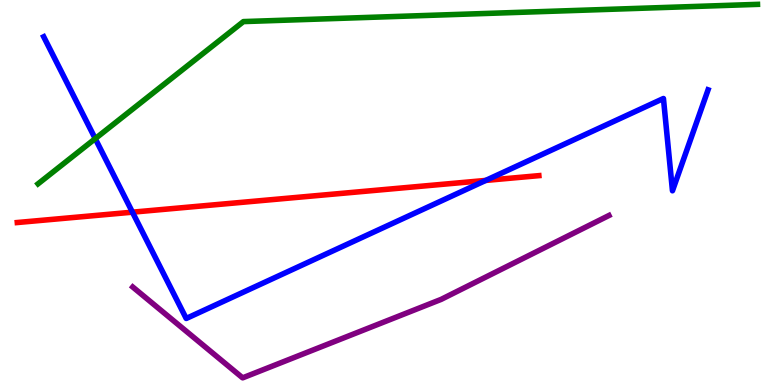[{'lines': ['blue', 'red'], 'intersections': [{'x': 1.71, 'y': 4.49}, {'x': 6.27, 'y': 5.31}]}, {'lines': ['green', 'red'], 'intersections': []}, {'lines': ['purple', 'red'], 'intersections': []}, {'lines': ['blue', 'green'], 'intersections': [{'x': 1.23, 'y': 6.4}]}, {'lines': ['blue', 'purple'], 'intersections': []}, {'lines': ['green', 'purple'], 'intersections': []}]